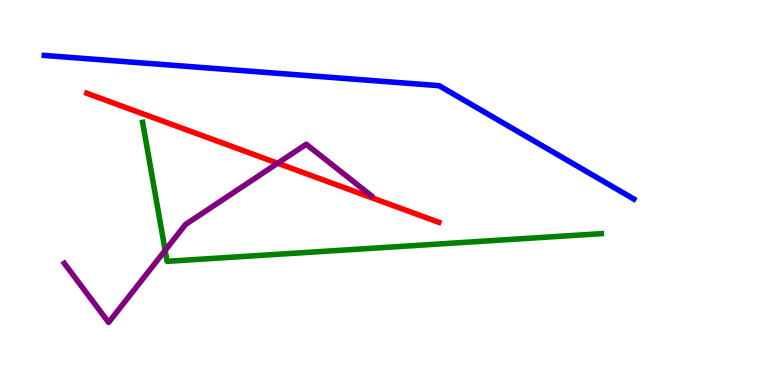[{'lines': ['blue', 'red'], 'intersections': []}, {'lines': ['green', 'red'], 'intersections': []}, {'lines': ['purple', 'red'], 'intersections': [{'x': 3.58, 'y': 5.76}]}, {'lines': ['blue', 'green'], 'intersections': []}, {'lines': ['blue', 'purple'], 'intersections': []}, {'lines': ['green', 'purple'], 'intersections': [{'x': 2.13, 'y': 3.5}]}]